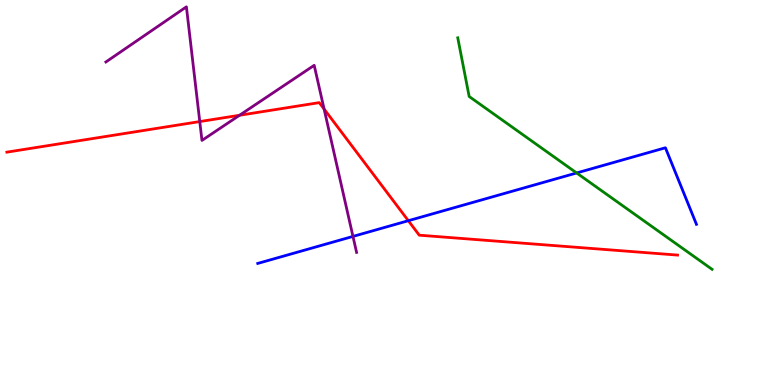[{'lines': ['blue', 'red'], 'intersections': [{'x': 5.27, 'y': 4.27}]}, {'lines': ['green', 'red'], 'intersections': []}, {'lines': ['purple', 'red'], 'intersections': [{'x': 2.58, 'y': 6.84}, {'x': 3.09, 'y': 7.01}, {'x': 4.18, 'y': 7.17}]}, {'lines': ['blue', 'green'], 'intersections': [{'x': 7.44, 'y': 5.51}]}, {'lines': ['blue', 'purple'], 'intersections': [{'x': 4.55, 'y': 3.86}]}, {'lines': ['green', 'purple'], 'intersections': []}]